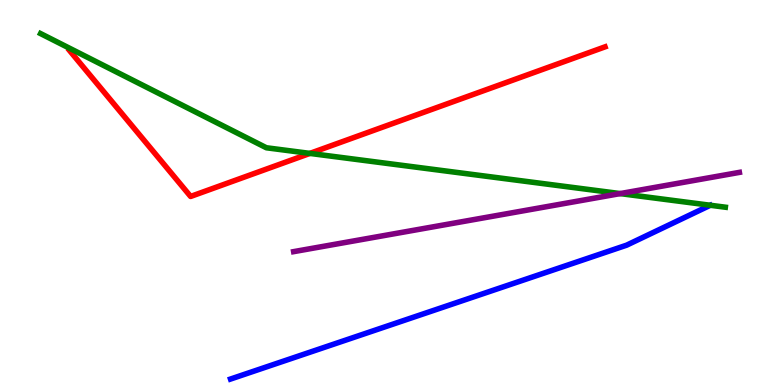[{'lines': ['blue', 'red'], 'intersections': []}, {'lines': ['green', 'red'], 'intersections': [{'x': 4.0, 'y': 6.02}]}, {'lines': ['purple', 'red'], 'intersections': []}, {'lines': ['blue', 'green'], 'intersections': []}, {'lines': ['blue', 'purple'], 'intersections': []}, {'lines': ['green', 'purple'], 'intersections': [{'x': 8.0, 'y': 4.97}]}]